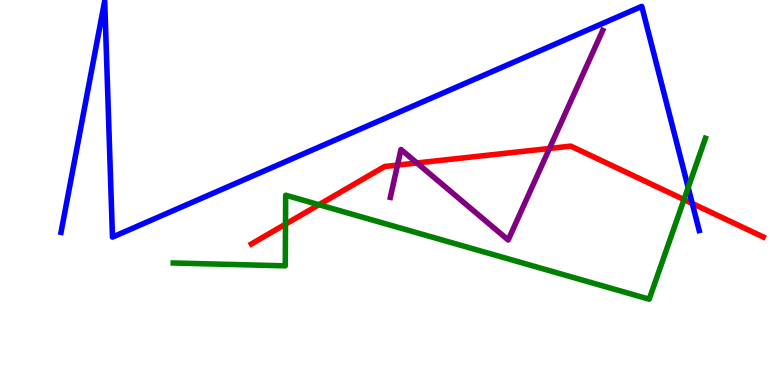[{'lines': ['blue', 'red'], 'intersections': [{'x': 8.93, 'y': 4.72}]}, {'lines': ['green', 'red'], 'intersections': [{'x': 3.68, 'y': 4.18}, {'x': 4.12, 'y': 4.68}, {'x': 8.83, 'y': 4.82}]}, {'lines': ['purple', 'red'], 'intersections': [{'x': 5.13, 'y': 5.71}, {'x': 5.38, 'y': 5.77}, {'x': 7.09, 'y': 6.14}]}, {'lines': ['blue', 'green'], 'intersections': [{'x': 8.88, 'y': 5.13}]}, {'lines': ['blue', 'purple'], 'intersections': []}, {'lines': ['green', 'purple'], 'intersections': []}]